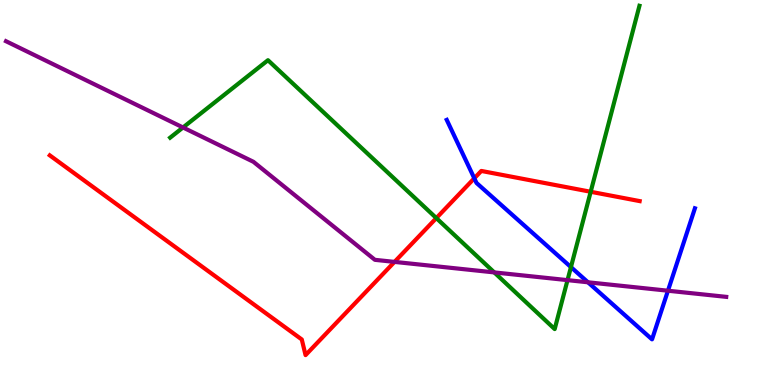[{'lines': ['blue', 'red'], 'intersections': [{'x': 6.12, 'y': 5.37}]}, {'lines': ['green', 'red'], 'intersections': [{'x': 5.63, 'y': 4.34}, {'x': 7.62, 'y': 5.02}]}, {'lines': ['purple', 'red'], 'intersections': [{'x': 5.09, 'y': 3.2}]}, {'lines': ['blue', 'green'], 'intersections': [{'x': 7.37, 'y': 3.06}]}, {'lines': ['blue', 'purple'], 'intersections': [{'x': 7.59, 'y': 2.67}, {'x': 8.62, 'y': 2.45}]}, {'lines': ['green', 'purple'], 'intersections': [{'x': 2.36, 'y': 6.69}, {'x': 6.38, 'y': 2.92}, {'x': 7.32, 'y': 2.72}]}]